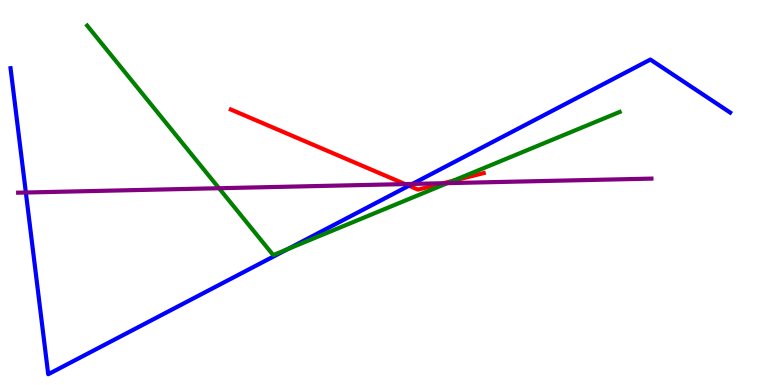[{'lines': ['blue', 'red'], 'intersections': [{'x': 5.28, 'y': 5.18}]}, {'lines': ['green', 'red'], 'intersections': [{'x': 5.85, 'y': 5.3}]}, {'lines': ['purple', 'red'], 'intersections': [{'x': 5.23, 'y': 5.22}, {'x': 5.72, 'y': 5.24}]}, {'lines': ['blue', 'green'], 'intersections': [{'x': 3.71, 'y': 3.53}]}, {'lines': ['blue', 'purple'], 'intersections': [{'x': 0.334, 'y': 5.0}, {'x': 5.32, 'y': 5.22}]}, {'lines': ['green', 'purple'], 'intersections': [{'x': 2.83, 'y': 5.11}, {'x': 5.77, 'y': 5.24}]}]